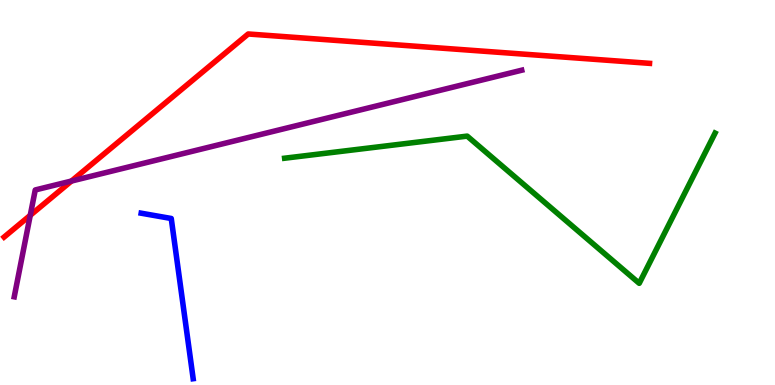[{'lines': ['blue', 'red'], 'intersections': []}, {'lines': ['green', 'red'], 'intersections': []}, {'lines': ['purple', 'red'], 'intersections': [{'x': 0.39, 'y': 4.41}, {'x': 0.922, 'y': 5.3}]}, {'lines': ['blue', 'green'], 'intersections': []}, {'lines': ['blue', 'purple'], 'intersections': []}, {'lines': ['green', 'purple'], 'intersections': []}]